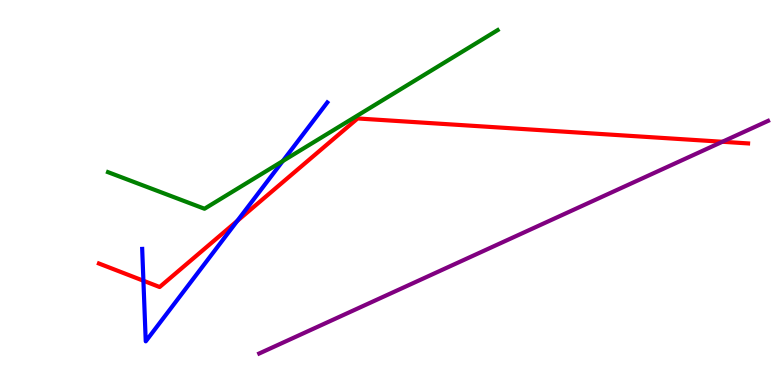[{'lines': ['blue', 'red'], 'intersections': [{'x': 1.85, 'y': 2.71}, {'x': 3.06, 'y': 4.26}]}, {'lines': ['green', 'red'], 'intersections': []}, {'lines': ['purple', 'red'], 'intersections': [{'x': 9.32, 'y': 6.32}]}, {'lines': ['blue', 'green'], 'intersections': [{'x': 3.65, 'y': 5.82}]}, {'lines': ['blue', 'purple'], 'intersections': []}, {'lines': ['green', 'purple'], 'intersections': []}]